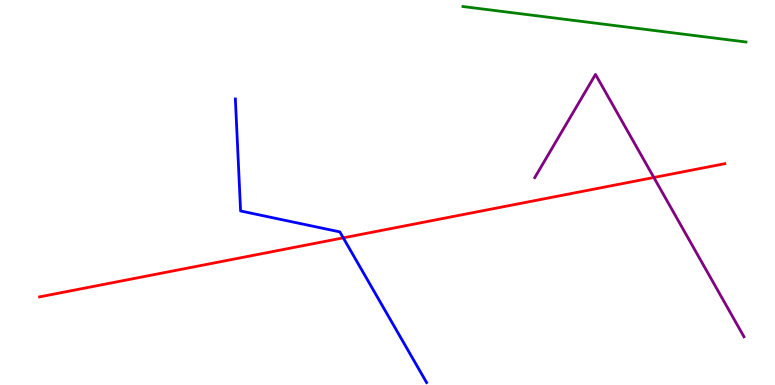[{'lines': ['blue', 'red'], 'intersections': [{'x': 4.43, 'y': 3.82}]}, {'lines': ['green', 'red'], 'intersections': []}, {'lines': ['purple', 'red'], 'intersections': [{'x': 8.44, 'y': 5.39}]}, {'lines': ['blue', 'green'], 'intersections': []}, {'lines': ['blue', 'purple'], 'intersections': []}, {'lines': ['green', 'purple'], 'intersections': []}]